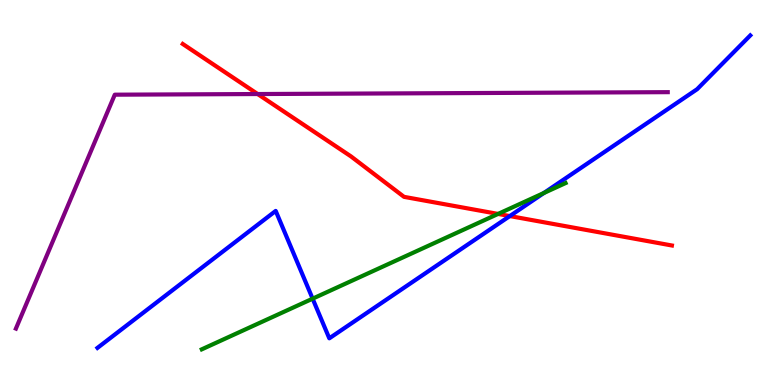[{'lines': ['blue', 'red'], 'intersections': [{'x': 6.58, 'y': 4.39}]}, {'lines': ['green', 'red'], 'intersections': [{'x': 6.43, 'y': 4.44}]}, {'lines': ['purple', 'red'], 'intersections': [{'x': 3.32, 'y': 7.56}]}, {'lines': ['blue', 'green'], 'intersections': [{'x': 4.03, 'y': 2.24}, {'x': 7.02, 'y': 4.99}]}, {'lines': ['blue', 'purple'], 'intersections': []}, {'lines': ['green', 'purple'], 'intersections': []}]